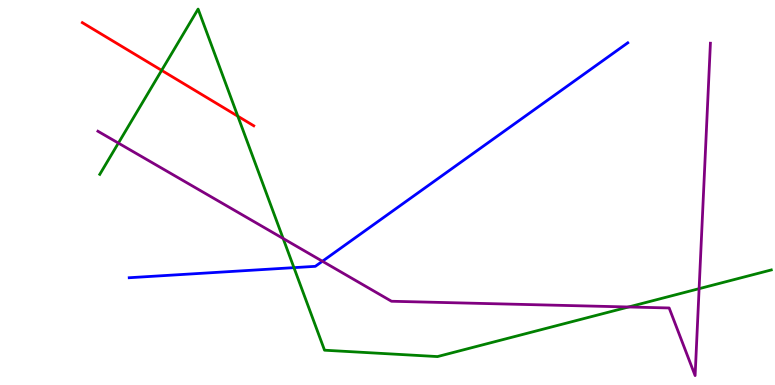[{'lines': ['blue', 'red'], 'intersections': []}, {'lines': ['green', 'red'], 'intersections': [{'x': 2.09, 'y': 8.17}, {'x': 3.07, 'y': 6.98}]}, {'lines': ['purple', 'red'], 'intersections': []}, {'lines': ['blue', 'green'], 'intersections': [{'x': 3.79, 'y': 3.05}]}, {'lines': ['blue', 'purple'], 'intersections': [{'x': 4.16, 'y': 3.21}]}, {'lines': ['green', 'purple'], 'intersections': [{'x': 1.53, 'y': 6.28}, {'x': 3.65, 'y': 3.81}, {'x': 8.11, 'y': 2.03}, {'x': 9.02, 'y': 2.5}]}]